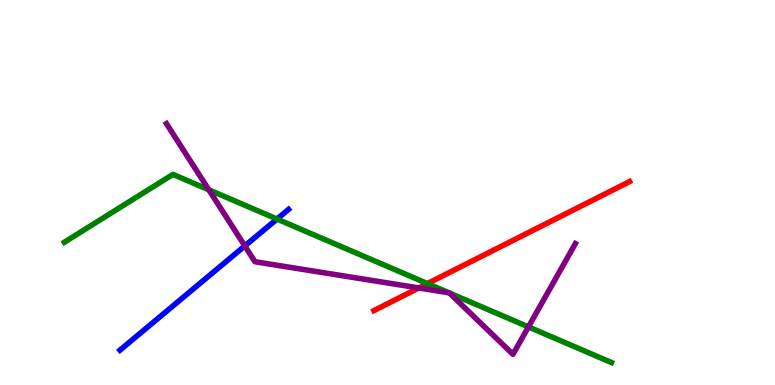[{'lines': ['blue', 'red'], 'intersections': []}, {'lines': ['green', 'red'], 'intersections': [{'x': 5.52, 'y': 2.63}]}, {'lines': ['purple', 'red'], 'intersections': [{'x': 5.4, 'y': 2.52}]}, {'lines': ['blue', 'green'], 'intersections': [{'x': 3.57, 'y': 4.31}]}, {'lines': ['blue', 'purple'], 'intersections': [{'x': 3.16, 'y': 3.61}]}, {'lines': ['green', 'purple'], 'intersections': [{'x': 2.69, 'y': 5.07}, {'x': 5.79, 'y': 2.4}, {'x': 5.8, 'y': 2.39}, {'x': 6.82, 'y': 1.51}]}]